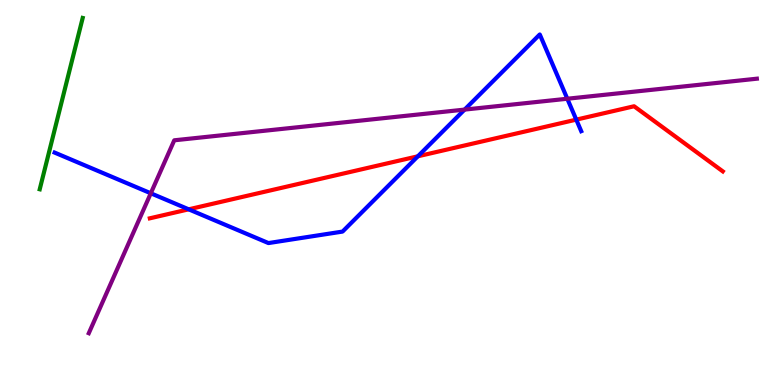[{'lines': ['blue', 'red'], 'intersections': [{'x': 2.43, 'y': 4.56}, {'x': 5.39, 'y': 5.94}, {'x': 7.44, 'y': 6.89}]}, {'lines': ['green', 'red'], 'intersections': []}, {'lines': ['purple', 'red'], 'intersections': []}, {'lines': ['blue', 'green'], 'intersections': []}, {'lines': ['blue', 'purple'], 'intersections': [{'x': 1.95, 'y': 4.98}, {'x': 5.99, 'y': 7.15}, {'x': 7.32, 'y': 7.44}]}, {'lines': ['green', 'purple'], 'intersections': []}]